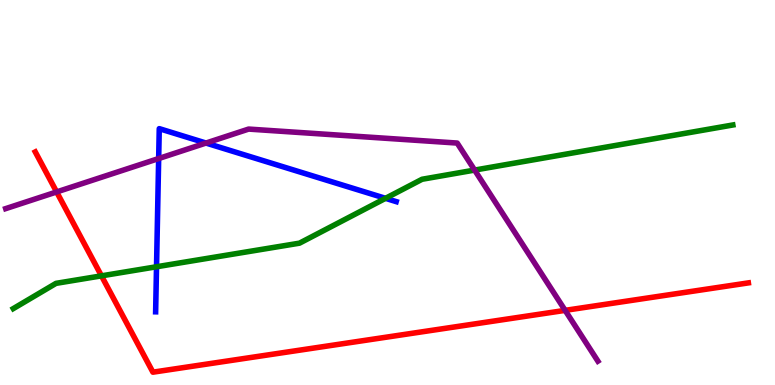[{'lines': ['blue', 'red'], 'intersections': []}, {'lines': ['green', 'red'], 'intersections': [{'x': 1.31, 'y': 2.84}]}, {'lines': ['purple', 'red'], 'intersections': [{'x': 0.731, 'y': 5.01}, {'x': 7.29, 'y': 1.94}]}, {'lines': ['blue', 'green'], 'intersections': [{'x': 2.02, 'y': 3.07}, {'x': 4.97, 'y': 4.85}]}, {'lines': ['blue', 'purple'], 'intersections': [{'x': 2.05, 'y': 5.88}, {'x': 2.66, 'y': 6.28}]}, {'lines': ['green', 'purple'], 'intersections': [{'x': 6.12, 'y': 5.58}]}]